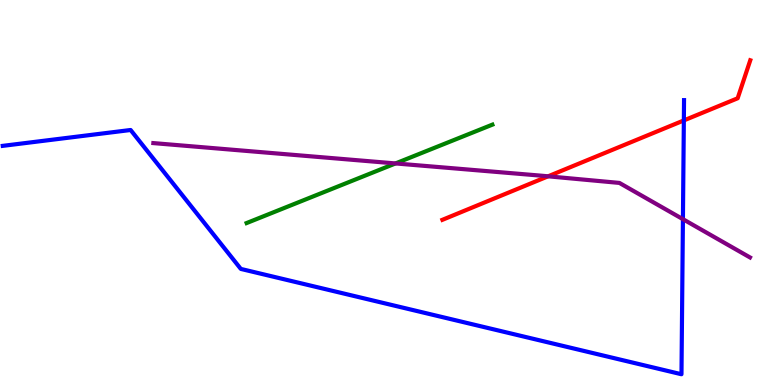[{'lines': ['blue', 'red'], 'intersections': [{'x': 8.82, 'y': 6.87}]}, {'lines': ['green', 'red'], 'intersections': []}, {'lines': ['purple', 'red'], 'intersections': [{'x': 7.07, 'y': 5.42}]}, {'lines': ['blue', 'green'], 'intersections': []}, {'lines': ['blue', 'purple'], 'intersections': [{'x': 8.81, 'y': 4.31}]}, {'lines': ['green', 'purple'], 'intersections': [{'x': 5.1, 'y': 5.75}]}]